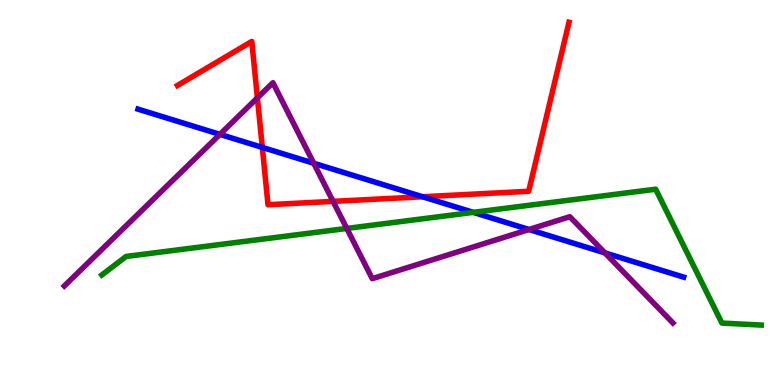[{'lines': ['blue', 'red'], 'intersections': [{'x': 3.38, 'y': 6.17}, {'x': 5.45, 'y': 4.89}]}, {'lines': ['green', 'red'], 'intersections': []}, {'lines': ['purple', 'red'], 'intersections': [{'x': 3.32, 'y': 7.46}, {'x': 4.3, 'y': 4.77}]}, {'lines': ['blue', 'green'], 'intersections': [{'x': 6.11, 'y': 4.48}]}, {'lines': ['blue', 'purple'], 'intersections': [{'x': 2.84, 'y': 6.51}, {'x': 4.05, 'y': 5.76}, {'x': 6.83, 'y': 4.04}, {'x': 7.81, 'y': 3.43}]}, {'lines': ['green', 'purple'], 'intersections': [{'x': 4.47, 'y': 4.07}]}]